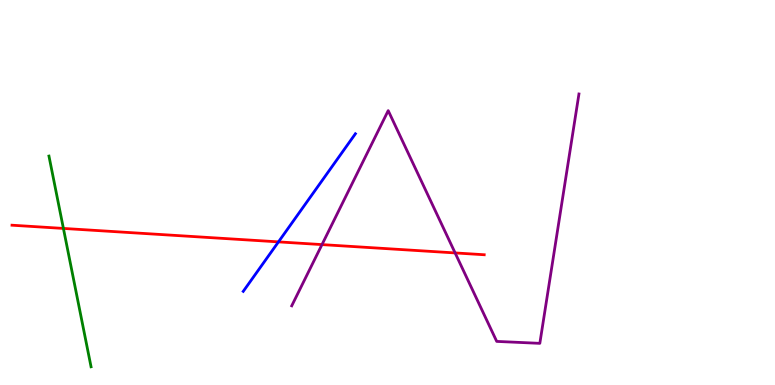[{'lines': ['blue', 'red'], 'intersections': [{'x': 3.59, 'y': 3.72}]}, {'lines': ['green', 'red'], 'intersections': [{'x': 0.818, 'y': 4.07}]}, {'lines': ['purple', 'red'], 'intersections': [{'x': 4.15, 'y': 3.65}, {'x': 5.87, 'y': 3.43}]}, {'lines': ['blue', 'green'], 'intersections': []}, {'lines': ['blue', 'purple'], 'intersections': []}, {'lines': ['green', 'purple'], 'intersections': []}]